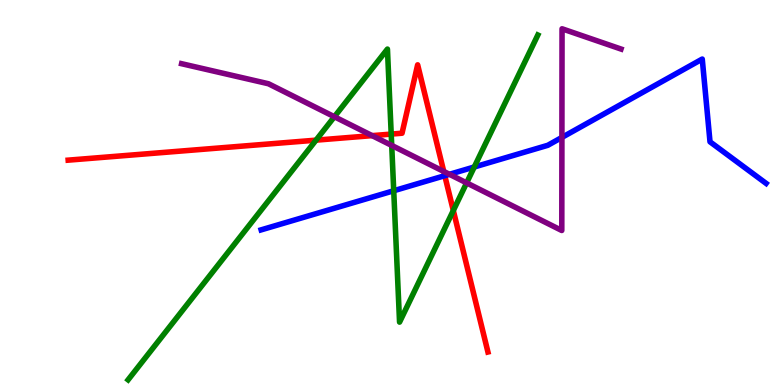[{'lines': ['blue', 'red'], 'intersections': [{'x': 5.74, 'y': 5.44}]}, {'lines': ['green', 'red'], 'intersections': [{'x': 4.08, 'y': 6.36}, {'x': 5.05, 'y': 6.52}, {'x': 5.85, 'y': 4.53}]}, {'lines': ['purple', 'red'], 'intersections': [{'x': 4.8, 'y': 6.48}, {'x': 5.73, 'y': 5.55}]}, {'lines': ['blue', 'green'], 'intersections': [{'x': 5.08, 'y': 5.05}, {'x': 6.12, 'y': 5.66}]}, {'lines': ['blue', 'purple'], 'intersections': [{'x': 5.8, 'y': 5.47}, {'x': 7.25, 'y': 6.43}]}, {'lines': ['green', 'purple'], 'intersections': [{'x': 4.31, 'y': 6.97}, {'x': 5.05, 'y': 6.22}, {'x': 6.02, 'y': 5.25}]}]